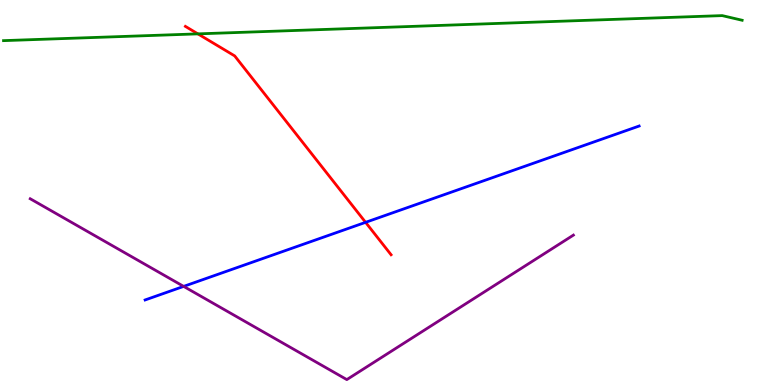[{'lines': ['blue', 'red'], 'intersections': [{'x': 4.72, 'y': 4.23}]}, {'lines': ['green', 'red'], 'intersections': [{'x': 2.55, 'y': 9.12}]}, {'lines': ['purple', 'red'], 'intersections': []}, {'lines': ['blue', 'green'], 'intersections': []}, {'lines': ['blue', 'purple'], 'intersections': [{'x': 2.37, 'y': 2.56}]}, {'lines': ['green', 'purple'], 'intersections': []}]